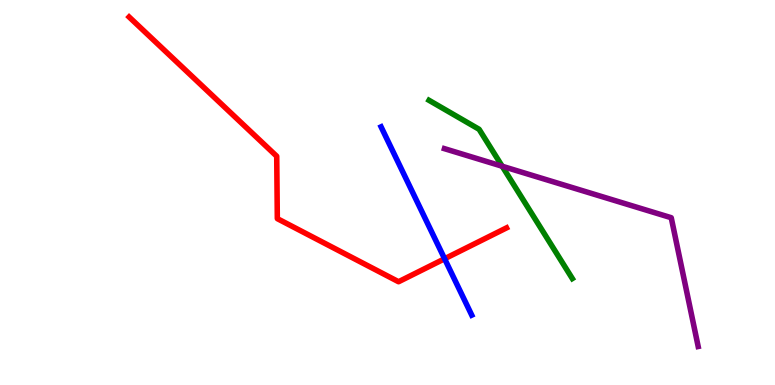[{'lines': ['blue', 'red'], 'intersections': [{'x': 5.74, 'y': 3.28}]}, {'lines': ['green', 'red'], 'intersections': []}, {'lines': ['purple', 'red'], 'intersections': []}, {'lines': ['blue', 'green'], 'intersections': []}, {'lines': ['blue', 'purple'], 'intersections': []}, {'lines': ['green', 'purple'], 'intersections': [{'x': 6.48, 'y': 5.68}]}]